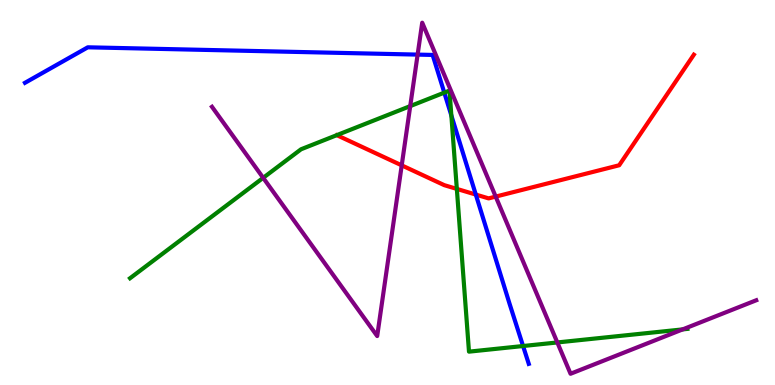[{'lines': ['blue', 'red'], 'intersections': [{'x': 6.14, 'y': 4.95}]}, {'lines': ['green', 'red'], 'intersections': [{'x': 5.89, 'y': 5.09}]}, {'lines': ['purple', 'red'], 'intersections': [{'x': 5.18, 'y': 5.71}, {'x': 6.4, 'y': 4.89}]}, {'lines': ['blue', 'green'], 'intersections': [{'x': 5.73, 'y': 7.59}, {'x': 5.82, 'y': 7.0}, {'x': 6.75, 'y': 1.01}]}, {'lines': ['blue', 'purple'], 'intersections': [{'x': 5.39, 'y': 8.58}]}, {'lines': ['green', 'purple'], 'intersections': [{'x': 3.4, 'y': 5.38}, {'x': 5.29, 'y': 7.24}, {'x': 7.19, 'y': 1.11}, {'x': 8.81, 'y': 1.44}]}]